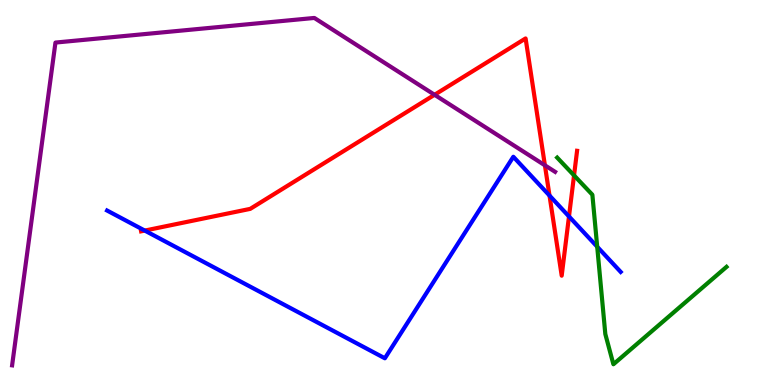[{'lines': ['blue', 'red'], 'intersections': [{'x': 1.87, 'y': 4.01}, {'x': 7.09, 'y': 4.92}, {'x': 7.34, 'y': 4.38}]}, {'lines': ['green', 'red'], 'intersections': [{'x': 7.41, 'y': 5.44}]}, {'lines': ['purple', 'red'], 'intersections': [{'x': 5.61, 'y': 7.54}, {'x': 7.03, 'y': 5.71}]}, {'lines': ['blue', 'green'], 'intersections': [{'x': 7.71, 'y': 3.59}]}, {'lines': ['blue', 'purple'], 'intersections': []}, {'lines': ['green', 'purple'], 'intersections': []}]